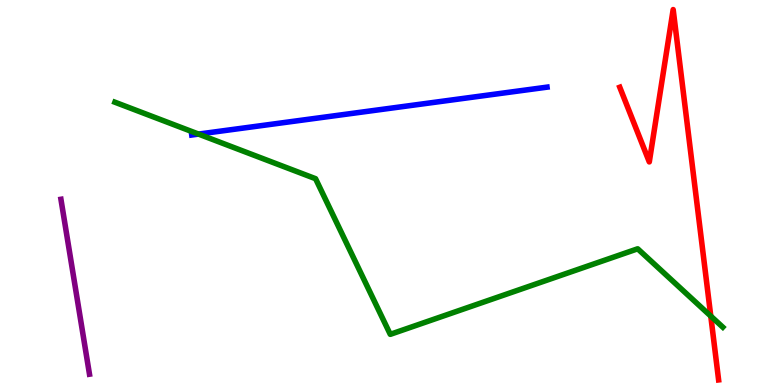[{'lines': ['blue', 'red'], 'intersections': []}, {'lines': ['green', 'red'], 'intersections': [{'x': 9.17, 'y': 1.79}]}, {'lines': ['purple', 'red'], 'intersections': []}, {'lines': ['blue', 'green'], 'intersections': [{'x': 2.56, 'y': 6.52}]}, {'lines': ['blue', 'purple'], 'intersections': []}, {'lines': ['green', 'purple'], 'intersections': []}]